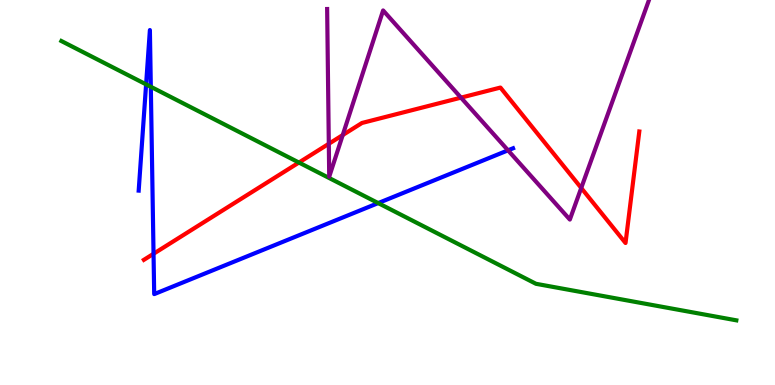[{'lines': ['blue', 'red'], 'intersections': [{'x': 1.98, 'y': 3.41}]}, {'lines': ['green', 'red'], 'intersections': [{'x': 3.86, 'y': 5.78}]}, {'lines': ['purple', 'red'], 'intersections': [{'x': 4.24, 'y': 6.27}, {'x': 4.42, 'y': 6.49}, {'x': 5.95, 'y': 7.46}, {'x': 7.5, 'y': 5.12}]}, {'lines': ['blue', 'green'], 'intersections': [{'x': 1.89, 'y': 7.81}, {'x': 1.95, 'y': 7.75}, {'x': 4.88, 'y': 4.72}]}, {'lines': ['blue', 'purple'], 'intersections': [{'x': 6.56, 'y': 6.1}]}, {'lines': ['green', 'purple'], 'intersections': []}]